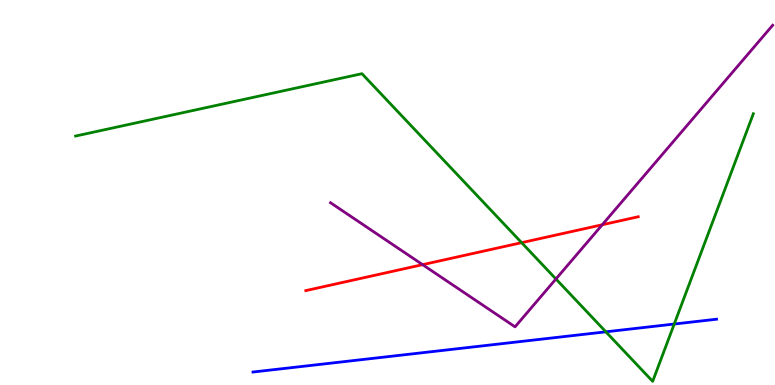[{'lines': ['blue', 'red'], 'intersections': []}, {'lines': ['green', 'red'], 'intersections': [{'x': 6.73, 'y': 3.7}]}, {'lines': ['purple', 'red'], 'intersections': [{'x': 5.45, 'y': 3.13}, {'x': 7.77, 'y': 4.16}]}, {'lines': ['blue', 'green'], 'intersections': [{'x': 7.82, 'y': 1.38}, {'x': 8.7, 'y': 1.58}]}, {'lines': ['blue', 'purple'], 'intersections': []}, {'lines': ['green', 'purple'], 'intersections': [{'x': 7.17, 'y': 2.75}]}]